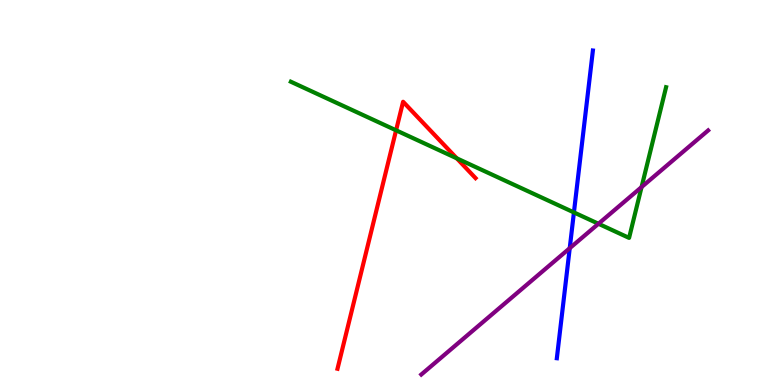[{'lines': ['blue', 'red'], 'intersections': []}, {'lines': ['green', 'red'], 'intersections': [{'x': 5.11, 'y': 6.62}, {'x': 5.89, 'y': 5.89}]}, {'lines': ['purple', 'red'], 'intersections': []}, {'lines': ['blue', 'green'], 'intersections': [{'x': 7.41, 'y': 4.48}]}, {'lines': ['blue', 'purple'], 'intersections': [{'x': 7.35, 'y': 3.55}]}, {'lines': ['green', 'purple'], 'intersections': [{'x': 7.72, 'y': 4.19}, {'x': 8.28, 'y': 5.14}]}]